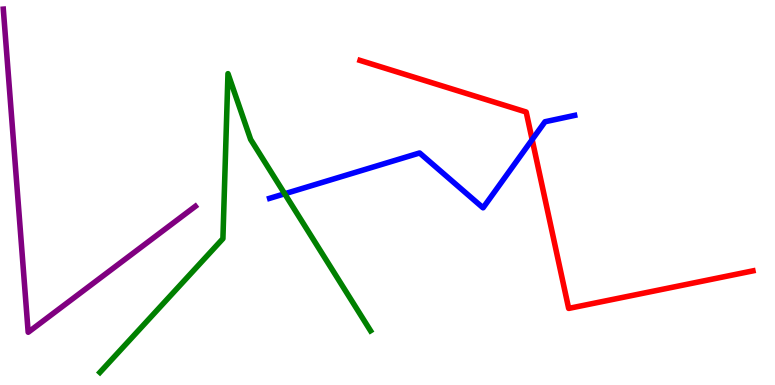[{'lines': ['blue', 'red'], 'intersections': [{'x': 6.87, 'y': 6.37}]}, {'lines': ['green', 'red'], 'intersections': []}, {'lines': ['purple', 'red'], 'intersections': []}, {'lines': ['blue', 'green'], 'intersections': [{'x': 3.67, 'y': 4.97}]}, {'lines': ['blue', 'purple'], 'intersections': []}, {'lines': ['green', 'purple'], 'intersections': []}]